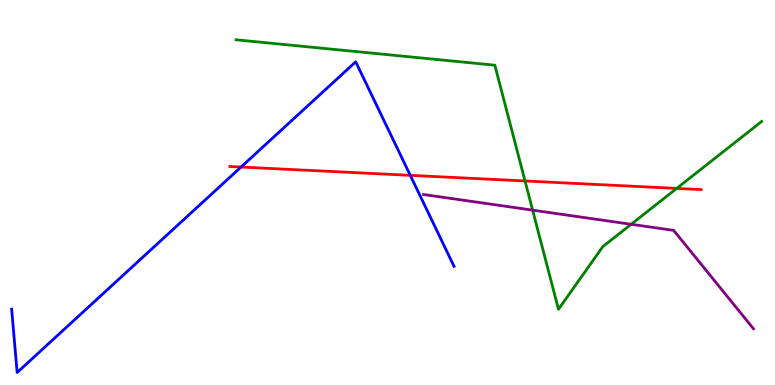[{'lines': ['blue', 'red'], 'intersections': [{'x': 3.11, 'y': 5.66}, {'x': 5.29, 'y': 5.45}]}, {'lines': ['green', 'red'], 'intersections': [{'x': 6.77, 'y': 5.3}, {'x': 8.73, 'y': 5.11}]}, {'lines': ['purple', 'red'], 'intersections': []}, {'lines': ['blue', 'green'], 'intersections': []}, {'lines': ['blue', 'purple'], 'intersections': []}, {'lines': ['green', 'purple'], 'intersections': [{'x': 6.87, 'y': 4.54}, {'x': 8.14, 'y': 4.17}]}]